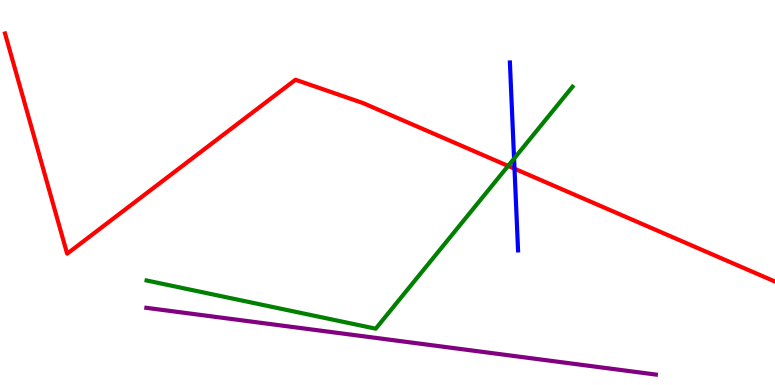[{'lines': ['blue', 'red'], 'intersections': [{'x': 6.64, 'y': 5.62}]}, {'lines': ['green', 'red'], 'intersections': [{'x': 6.56, 'y': 5.69}]}, {'lines': ['purple', 'red'], 'intersections': []}, {'lines': ['blue', 'green'], 'intersections': [{'x': 6.63, 'y': 5.88}]}, {'lines': ['blue', 'purple'], 'intersections': []}, {'lines': ['green', 'purple'], 'intersections': []}]